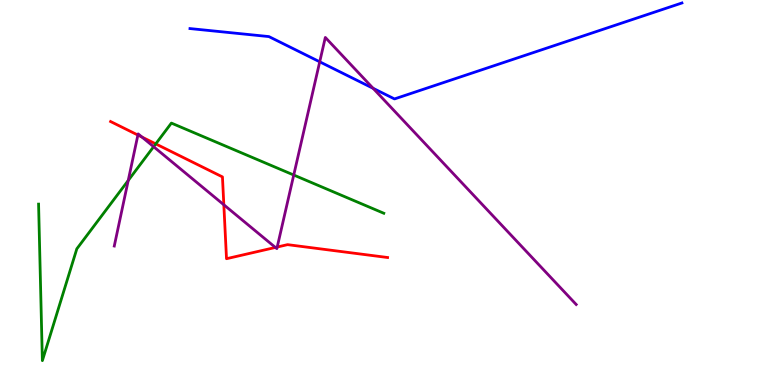[{'lines': ['blue', 'red'], 'intersections': []}, {'lines': ['green', 'red'], 'intersections': [{'x': 2.01, 'y': 6.26}]}, {'lines': ['purple', 'red'], 'intersections': [{'x': 1.78, 'y': 6.49}, {'x': 1.83, 'y': 6.44}, {'x': 2.89, 'y': 4.68}, {'x': 3.55, 'y': 3.57}, {'x': 3.58, 'y': 3.58}]}, {'lines': ['blue', 'green'], 'intersections': []}, {'lines': ['blue', 'purple'], 'intersections': [{'x': 4.13, 'y': 8.39}, {'x': 4.81, 'y': 7.71}]}, {'lines': ['green', 'purple'], 'intersections': [{'x': 1.65, 'y': 5.31}, {'x': 1.98, 'y': 6.19}, {'x': 3.79, 'y': 5.45}]}]